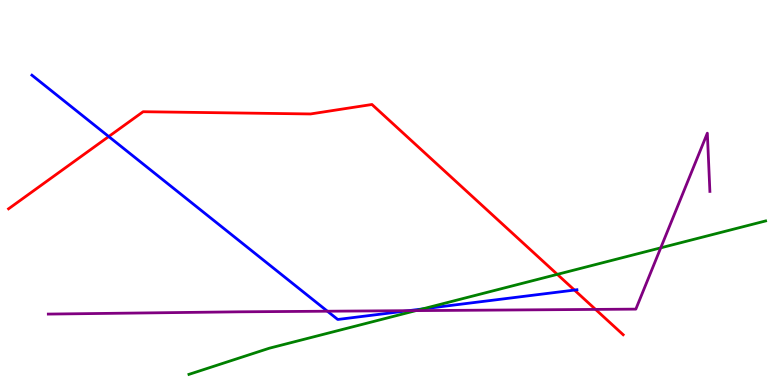[{'lines': ['blue', 'red'], 'intersections': [{'x': 1.4, 'y': 6.45}, {'x': 7.41, 'y': 2.47}]}, {'lines': ['green', 'red'], 'intersections': [{'x': 7.19, 'y': 2.87}]}, {'lines': ['purple', 'red'], 'intersections': [{'x': 7.68, 'y': 1.96}]}, {'lines': ['blue', 'green'], 'intersections': [{'x': 5.45, 'y': 1.98}]}, {'lines': ['blue', 'purple'], 'intersections': [{'x': 4.22, 'y': 1.92}, {'x': 5.27, 'y': 1.93}]}, {'lines': ['green', 'purple'], 'intersections': [{'x': 5.37, 'y': 1.93}, {'x': 8.53, 'y': 3.56}]}]